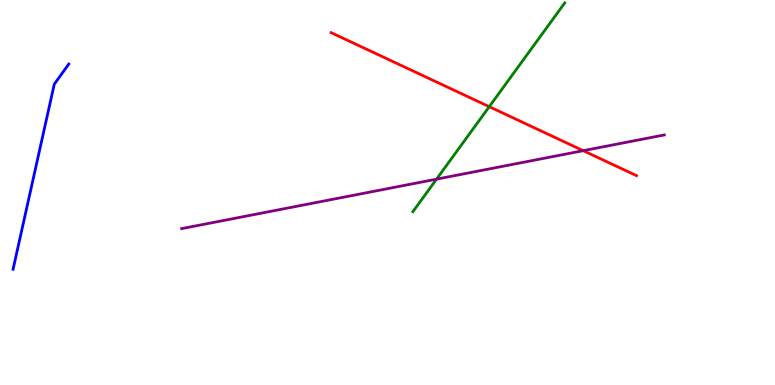[{'lines': ['blue', 'red'], 'intersections': []}, {'lines': ['green', 'red'], 'intersections': [{'x': 6.31, 'y': 7.23}]}, {'lines': ['purple', 'red'], 'intersections': [{'x': 7.53, 'y': 6.09}]}, {'lines': ['blue', 'green'], 'intersections': []}, {'lines': ['blue', 'purple'], 'intersections': []}, {'lines': ['green', 'purple'], 'intersections': [{'x': 5.63, 'y': 5.35}]}]